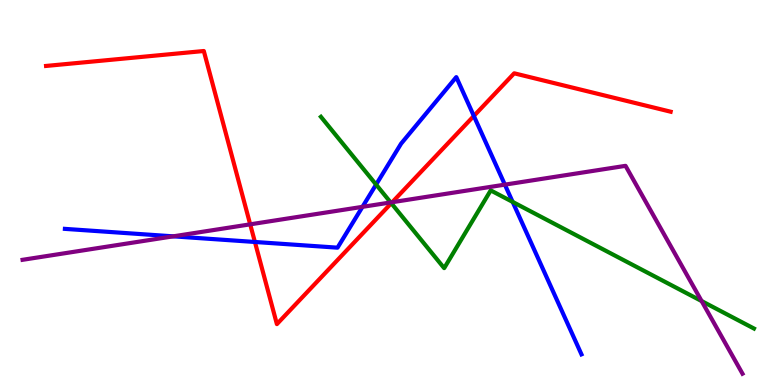[{'lines': ['blue', 'red'], 'intersections': [{'x': 3.29, 'y': 3.72}, {'x': 6.11, 'y': 6.99}]}, {'lines': ['green', 'red'], 'intersections': [{'x': 5.05, 'y': 4.72}]}, {'lines': ['purple', 'red'], 'intersections': [{'x': 3.23, 'y': 4.17}, {'x': 5.06, 'y': 4.75}]}, {'lines': ['blue', 'green'], 'intersections': [{'x': 4.85, 'y': 5.21}, {'x': 6.61, 'y': 4.76}]}, {'lines': ['blue', 'purple'], 'intersections': [{'x': 2.23, 'y': 3.86}, {'x': 4.68, 'y': 4.63}, {'x': 6.51, 'y': 5.2}]}, {'lines': ['green', 'purple'], 'intersections': [{'x': 5.04, 'y': 4.74}, {'x': 9.05, 'y': 2.18}]}]